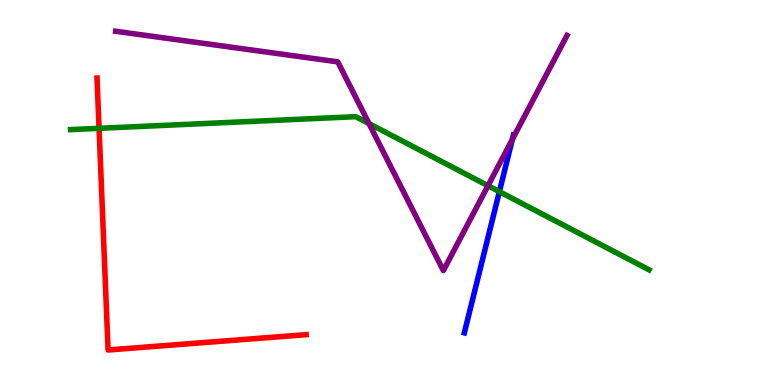[{'lines': ['blue', 'red'], 'intersections': []}, {'lines': ['green', 'red'], 'intersections': [{'x': 1.28, 'y': 6.67}]}, {'lines': ['purple', 'red'], 'intersections': []}, {'lines': ['blue', 'green'], 'intersections': [{'x': 6.44, 'y': 5.02}]}, {'lines': ['blue', 'purple'], 'intersections': [{'x': 6.61, 'y': 6.38}]}, {'lines': ['green', 'purple'], 'intersections': [{'x': 4.76, 'y': 6.79}, {'x': 6.3, 'y': 5.18}]}]